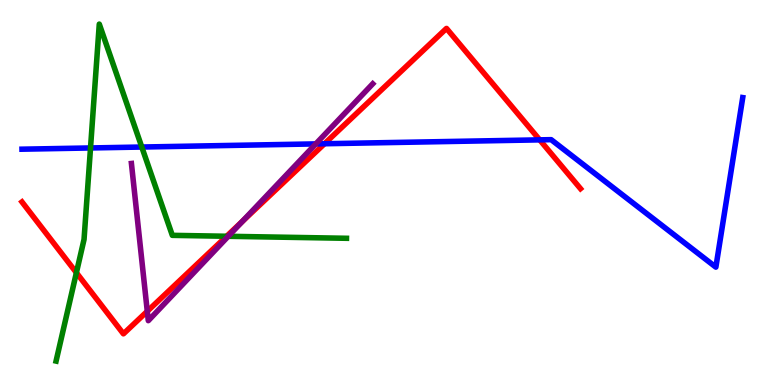[{'lines': ['blue', 'red'], 'intersections': [{'x': 4.19, 'y': 6.27}, {'x': 6.96, 'y': 6.37}]}, {'lines': ['green', 'red'], 'intersections': [{'x': 0.986, 'y': 2.92}, {'x': 2.92, 'y': 3.86}]}, {'lines': ['purple', 'red'], 'intersections': [{'x': 1.9, 'y': 1.91}, {'x': 3.13, 'y': 4.25}]}, {'lines': ['blue', 'green'], 'intersections': [{'x': 1.17, 'y': 6.16}, {'x': 1.83, 'y': 6.18}]}, {'lines': ['blue', 'purple'], 'intersections': [{'x': 4.07, 'y': 6.26}]}, {'lines': ['green', 'purple'], 'intersections': [{'x': 2.95, 'y': 3.86}]}]